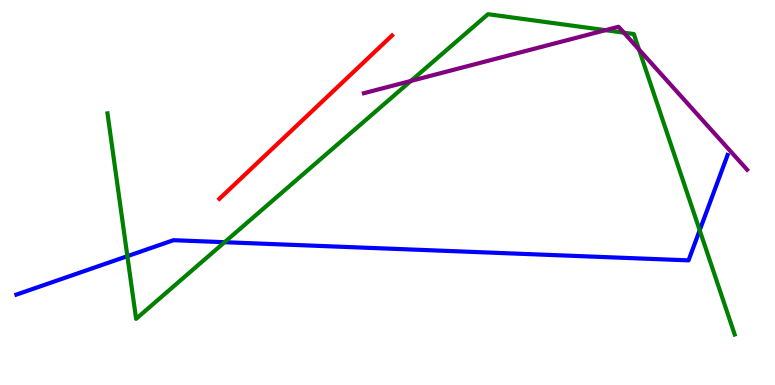[{'lines': ['blue', 'red'], 'intersections': []}, {'lines': ['green', 'red'], 'intersections': []}, {'lines': ['purple', 'red'], 'intersections': []}, {'lines': ['blue', 'green'], 'intersections': [{'x': 1.64, 'y': 3.35}, {'x': 2.9, 'y': 3.71}, {'x': 9.03, 'y': 4.02}]}, {'lines': ['blue', 'purple'], 'intersections': []}, {'lines': ['green', 'purple'], 'intersections': [{'x': 5.3, 'y': 7.9}, {'x': 7.81, 'y': 9.22}, {'x': 8.05, 'y': 9.15}, {'x': 8.25, 'y': 8.71}]}]